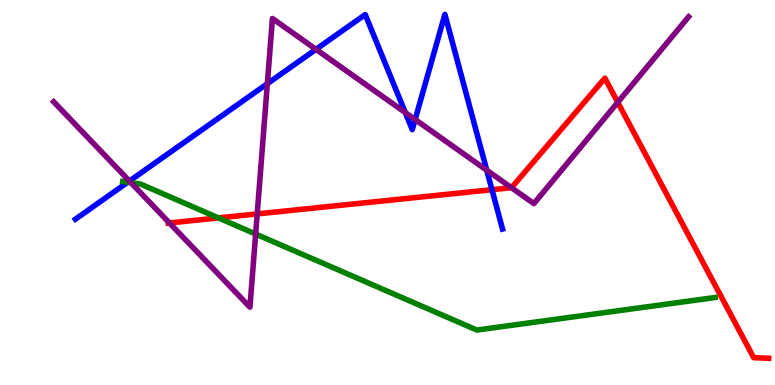[{'lines': ['blue', 'red'], 'intersections': [{'x': 6.35, 'y': 5.07}]}, {'lines': ['green', 'red'], 'intersections': [{'x': 2.82, 'y': 4.34}]}, {'lines': ['purple', 'red'], 'intersections': [{'x': 2.19, 'y': 4.21}, {'x': 3.32, 'y': 4.44}, {'x': 6.6, 'y': 5.13}, {'x': 7.97, 'y': 7.34}]}, {'lines': ['blue', 'green'], 'intersections': [{'x': 1.65, 'y': 5.27}]}, {'lines': ['blue', 'purple'], 'intersections': [{'x': 1.67, 'y': 5.3}, {'x': 3.45, 'y': 7.83}, {'x': 4.08, 'y': 8.72}, {'x': 5.23, 'y': 7.08}, {'x': 5.36, 'y': 6.9}, {'x': 6.28, 'y': 5.58}]}, {'lines': ['green', 'purple'], 'intersections': [{'x': 1.69, 'y': 5.25}, {'x': 3.3, 'y': 3.92}]}]